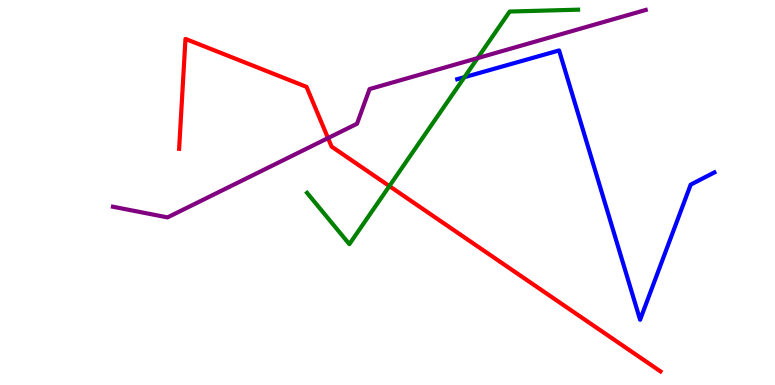[{'lines': ['blue', 'red'], 'intersections': []}, {'lines': ['green', 'red'], 'intersections': [{'x': 5.02, 'y': 5.17}]}, {'lines': ['purple', 'red'], 'intersections': [{'x': 4.23, 'y': 6.41}]}, {'lines': ['blue', 'green'], 'intersections': [{'x': 5.99, 'y': 8.0}]}, {'lines': ['blue', 'purple'], 'intersections': []}, {'lines': ['green', 'purple'], 'intersections': [{'x': 6.16, 'y': 8.49}]}]